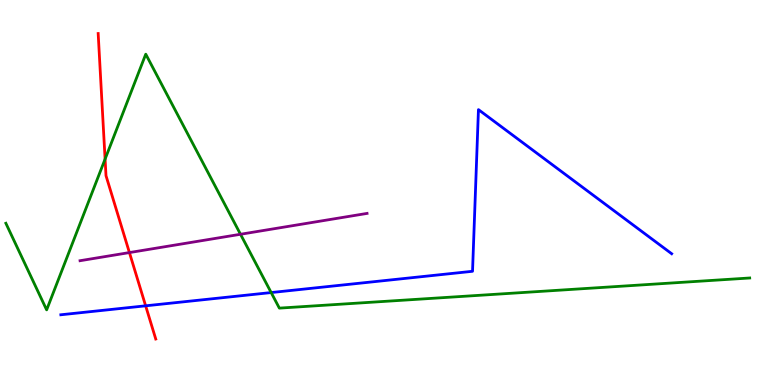[{'lines': ['blue', 'red'], 'intersections': [{'x': 1.88, 'y': 2.06}]}, {'lines': ['green', 'red'], 'intersections': [{'x': 1.36, 'y': 5.87}]}, {'lines': ['purple', 'red'], 'intersections': [{'x': 1.67, 'y': 3.44}]}, {'lines': ['blue', 'green'], 'intersections': [{'x': 3.5, 'y': 2.4}]}, {'lines': ['blue', 'purple'], 'intersections': []}, {'lines': ['green', 'purple'], 'intersections': [{'x': 3.1, 'y': 3.92}]}]